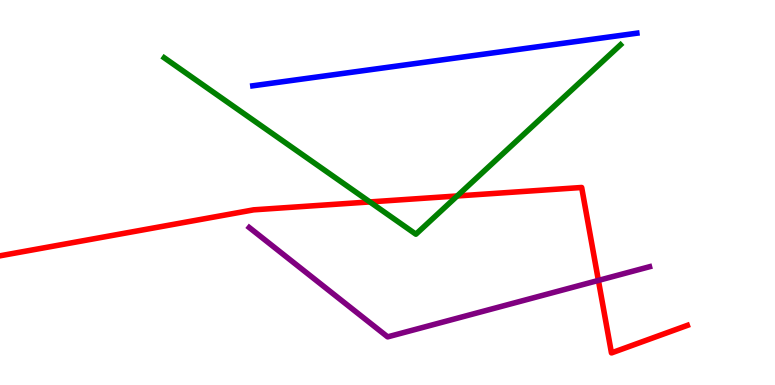[{'lines': ['blue', 'red'], 'intersections': []}, {'lines': ['green', 'red'], 'intersections': [{'x': 4.77, 'y': 4.76}, {'x': 5.9, 'y': 4.91}]}, {'lines': ['purple', 'red'], 'intersections': [{'x': 7.72, 'y': 2.72}]}, {'lines': ['blue', 'green'], 'intersections': []}, {'lines': ['blue', 'purple'], 'intersections': []}, {'lines': ['green', 'purple'], 'intersections': []}]